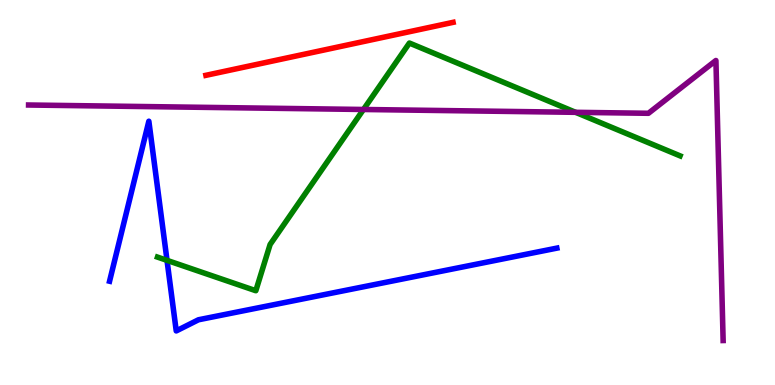[{'lines': ['blue', 'red'], 'intersections': []}, {'lines': ['green', 'red'], 'intersections': []}, {'lines': ['purple', 'red'], 'intersections': []}, {'lines': ['blue', 'green'], 'intersections': [{'x': 2.16, 'y': 3.24}]}, {'lines': ['blue', 'purple'], 'intersections': []}, {'lines': ['green', 'purple'], 'intersections': [{'x': 4.69, 'y': 7.16}, {'x': 7.43, 'y': 7.08}]}]